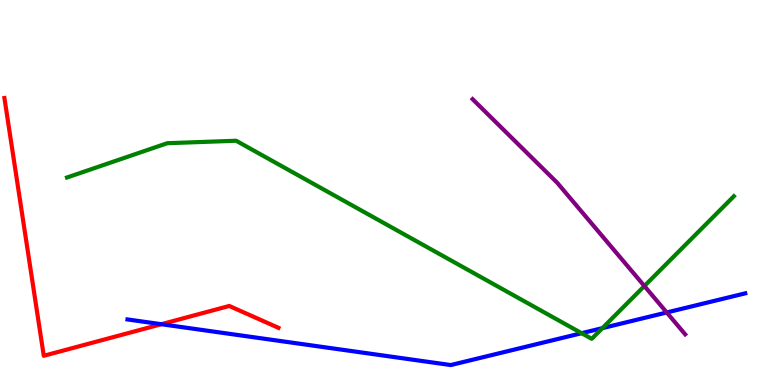[{'lines': ['blue', 'red'], 'intersections': [{'x': 2.08, 'y': 1.58}]}, {'lines': ['green', 'red'], 'intersections': []}, {'lines': ['purple', 'red'], 'intersections': []}, {'lines': ['blue', 'green'], 'intersections': [{'x': 7.5, 'y': 1.35}, {'x': 7.77, 'y': 1.48}]}, {'lines': ['blue', 'purple'], 'intersections': [{'x': 8.6, 'y': 1.88}]}, {'lines': ['green', 'purple'], 'intersections': [{'x': 8.31, 'y': 2.57}]}]